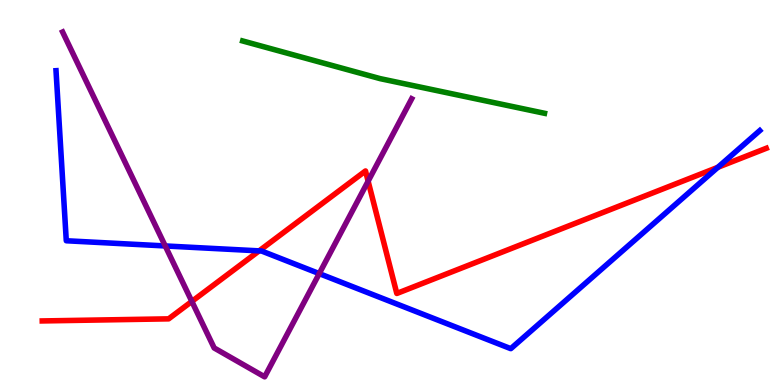[{'lines': ['blue', 'red'], 'intersections': [{'x': 3.34, 'y': 3.48}, {'x': 9.26, 'y': 5.65}]}, {'lines': ['green', 'red'], 'intersections': []}, {'lines': ['purple', 'red'], 'intersections': [{'x': 2.48, 'y': 2.17}, {'x': 4.75, 'y': 5.29}]}, {'lines': ['blue', 'green'], 'intersections': []}, {'lines': ['blue', 'purple'], 'intersections': [{'x': 2.13, 'y': 3.61}, {'x': 4.12, 'y': 2.89}]}, {'lines': ['green', 'purple'], 'intersections': []}]